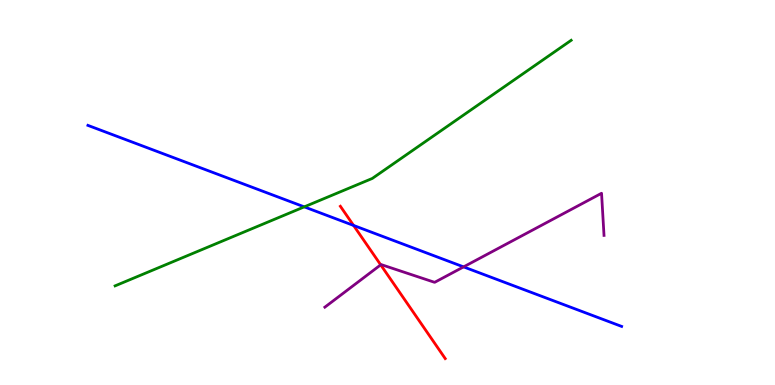[{'lines': ['blue', 'red'], 'intersections': [{'x': 4.56, 'y': 4.14}]}, {'lines': ['green', 'red'], 'intersections': []}, {'lines': ['purple', 'red'], 'intersections': [{'x': 4.91, 'y': 3.12}]}, {'lines': ['blue', 'green'], 'intersections': [{'x': 3.93, 'y': 4.63}]}, {'lines': ['blue', 'purple'], 'intersections': [{'x': 5.98, 'y': 3.07}]}, {'lines': ['green', 'purple'], 'intersections': []}]